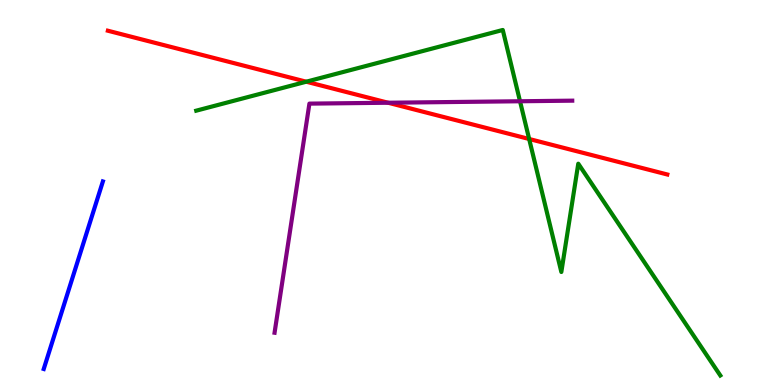[{'lines': ['blue', 'red'], 'intersections': []}, {'lines': ['green', 'red'], 'intersections': [{'x': 3.95, 'y': 7.88}, {'x': 6.83, 'y': 6.39}]}, {'lines': ['purple', 'red'], 'intersections': [{'x': 5.01, 'y': 7.33}]}, {'lines': ['blue', 'green'], 'intersections': []}, {'lines': ['blue', 'purple'], 'intersections': []}, {'lines': ['green', 'purple'], 'intersections': [{'x': 6.71, 'y': 7.37}]}]